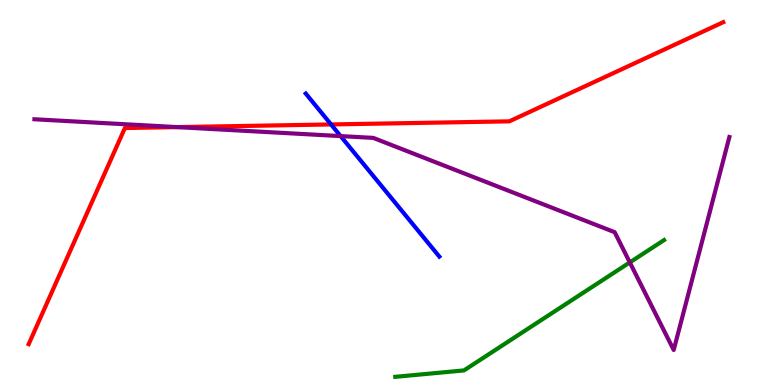[{'lines': ['blue', 'red'], 'intersections': [{'x': 4.27, 'y': 6.77}]}, {'lines': ['green', 'red'], 'intersections': []}, {'lines': ['purple', 'red'], 'intersections': [{'x': 2.29, 'y': 6.7}]}, {'lines': ['blue', 'green'], 'intersections': []}, {'lines': ['blue', 'purple'], 'intersections': [{'x': 4.39, 'y': 6.47}]}, {'lines': ['green', 'purple'], 'intersections': [{'x': 8.13, 'y': 3.18}]}]